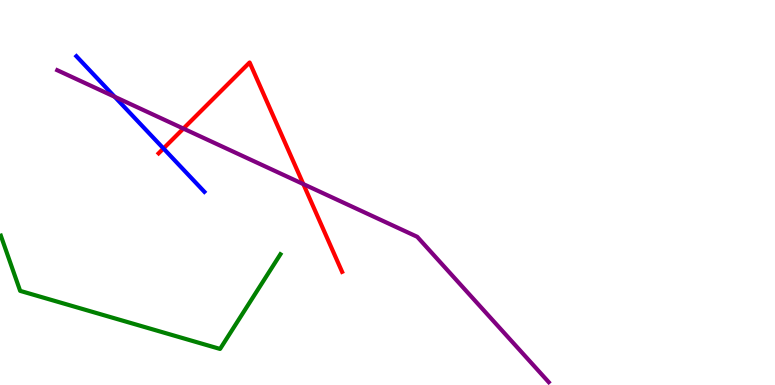[{'lines': ['blue', 'red'], 'intersections': [{'x': 2.11, 'y': 6.14}]}, {'lines': ['green', 'red'], 'intersections': []}, {'lines': ['purple', 'red'], 'intersections': [{'x': 2.37, 'y': 6.66}, {'x': 3.91, 'y': 5.22}]}, {'lines': ['blue', 'green'], 'intersections': []}, {'lines': ['blue', 'purple'], 'intersections': [{'x': 1.48, 'y': 7.49}]}, {'lines': ['green', 'purple'], 'intersections': []}]